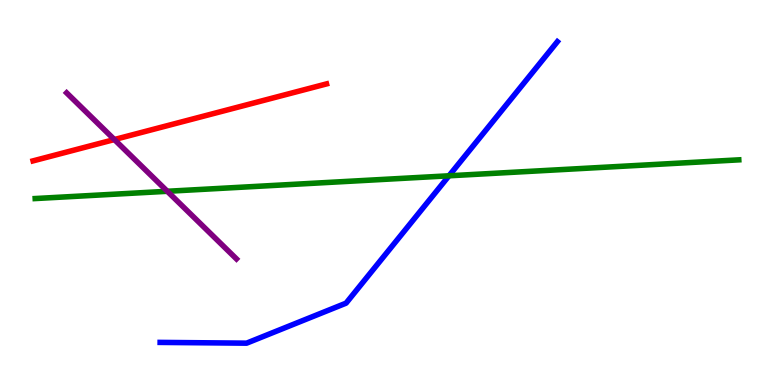[{'lines': ['blue', 'red'], 'intersections': []}, {'lines': ['green', 'red'], 'intersections': []}, {'lines': ['purple', 'red'], 'intersections': [{'x': 1.48, 'y': 6.38}]}, {'lines': ['blue', 'green'], 'intersections': [{'x': 5.79, 'y': 5.43}]}, {'lines': ['blue', 'purple'], 'intersections': []}, {'lines': ['green', 'purple'], 'intersections': [{'x': 2.16, 'y': 5.03}]}]